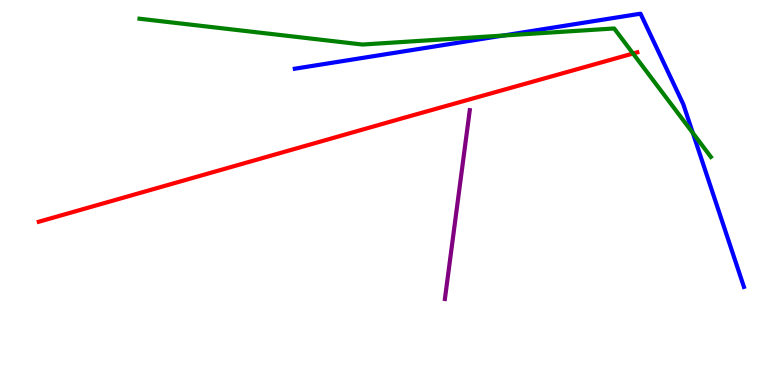[{'lines': ['blue', 'red'], 'intersections': []}, {'lines': ['green', 'red'], 'intersections': [{'x': 8.17, 'y': 8.61}]}, {'lines': ['purple', 'red'], 'intersections': []}, {'lines': ['blue', 'green'], 'intersections': [{'x': 6.49, 'y': 9.08}, {'x': 8.94, 'y': 6.55}]}, {'lines': ['blue', 'purple'], 'intersections': []}, {'lines': ['green', 'purple'], 'intersections': []}]